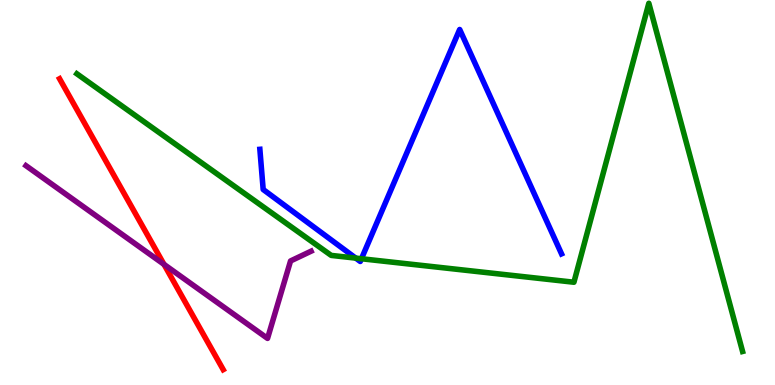[{'lines': ['blue', 'red'], 'intersections': []}, {'lines': ['green', 'red'], 'intersections': []}, {'lines': ['purple', 'red'], 'intersections': [{'x': 2.12, 'y': 3.13}]}, {'lines': ['blue', 'green'], 'intersections': [{'x': 4.59, 'y': 3.3}, {'x': 4.66, 'y': 3.28}]}, {'lines': ['blue', 'purple'], 'intersections': []}, {'lines': ['green', 'purple'], 'intersections': []}]